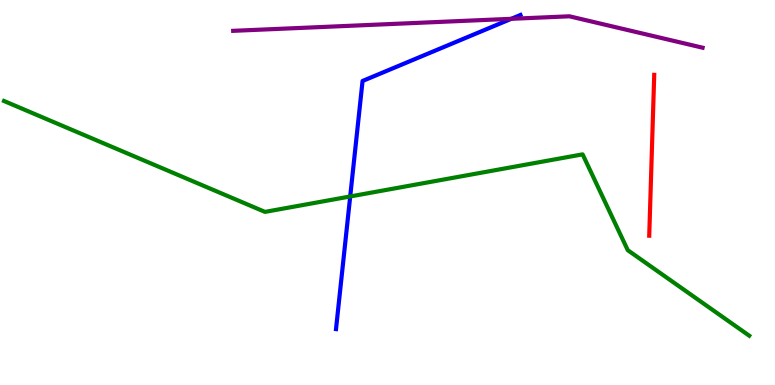[{'lines': ['blue', 'red'], 'intersections': []}, {'lines': ['green', 'red'], 'intersections': []}, {'lines': ['purple', 'red'], 'intersections': []}, {'lines': ['blue', 'green'], 'intersections': [{'x': 4.52, 'y': 4.9}]}, {'lines': ['blue', 'purple'], 'intersections': [{'x': 6.6, 'y': 9.51}]}, {'lines': ['green', 'purple'], 'intersections': []}]